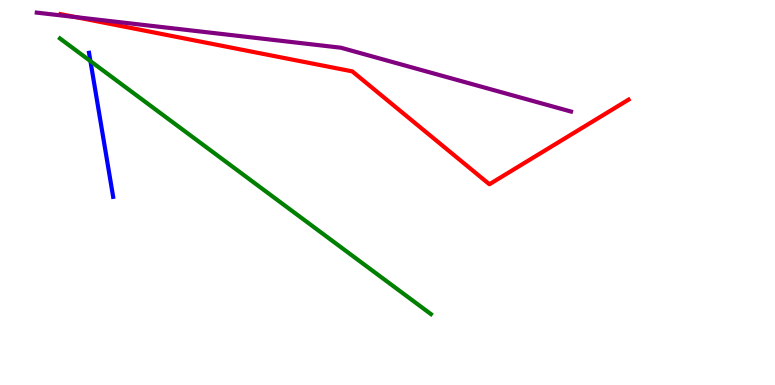[{'lines': ['blue', 'red'], 'intersections': []}, {'lines': ['green', 'red'], 'intersections': []}, {'lines': ['purple', 'red'], 'intersections': [{'x': 0.977, 'y': 9.56}]}, {'lines': ['blue', 'green'], 'intersections': [{'x': 1.17, 'y': 8.41}]}, {'lines': ['blue', 'purple'], 'intersections': []}, {'lines': ['green', 'purple'], 'intersections': []}]